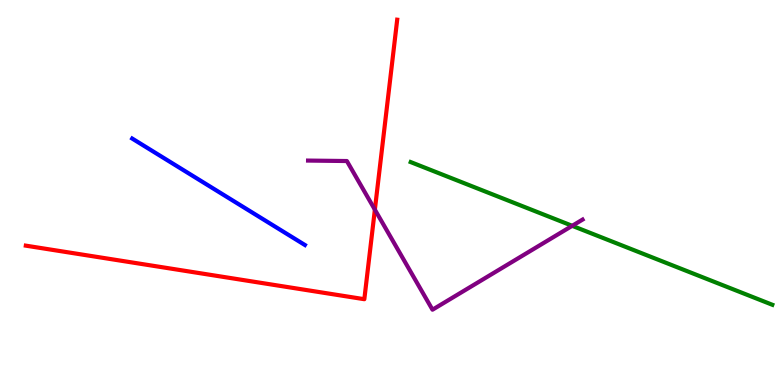[{'lines': ['blue', 'red'], 'intersections': []}, {'lines': ['green', 'red'], 'intersections': []}, {'lines': ['purple', 'red'], 'intersections': [{'x': 4.84, 'y': 4.55}]}, {'lines': ['blue', 'green'], 'intersections': []}, {'lines': ['blue', 'purple'], 'intersections': []}, {'lines': ['green', 'purple'], 'intersections': [{'x': 7.38, 'y': 4.13}]}]